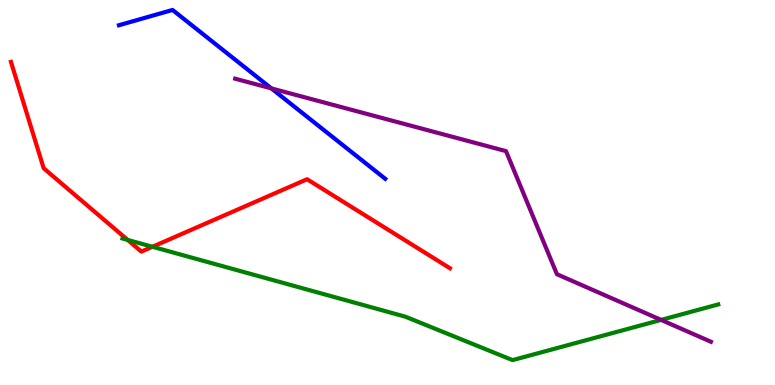[{'lines': ['blue', 'red'], 'intersections': []}, {'lines': ['green', 'red'], 'intersections': [{'x': 1.65, 'y': 3.77}, {'x': 1.97, 'y': 3.59}]}, {'lines': ['purple', 'red'], 'intersections': []}, {'lines': ['blue', 'green'], 'intersections': []}, {'lines': ['blue', 'purple'], 'intersections': [{'x': 3.5, 'y': 7.7}]}, {'lines': ['green', 'purple'], 'intersections': [{'x': 8.53, 'y': 1.69}]}]